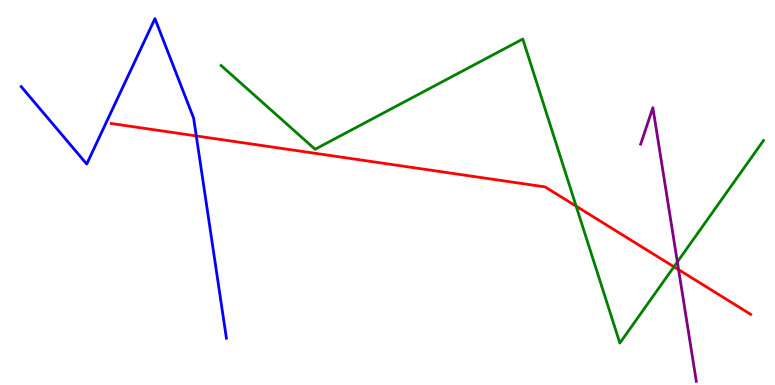[{'lines': ['blue', 'red'], 'intersections': [{'x': 2.53, 'y': 6.47}]}, {'lines': ['green', 'red'], 'intersections': [{'x': 7.43, 'y': 4.64}, {'x': 8.7, 'y': 3.07}]}, {'lines': ['purple', 'red'], 'intersections': [{'x': 8.76, 'y': 3.0}]}, {'lines': ['blue', 'green'], 'intersections': []}, {'lines': ['blue', 'purple'], 'intersections': []}, {'lines': ['green', 'purple'], 'intersections': [{'x': 8.74, 'y': 3.2}]}]